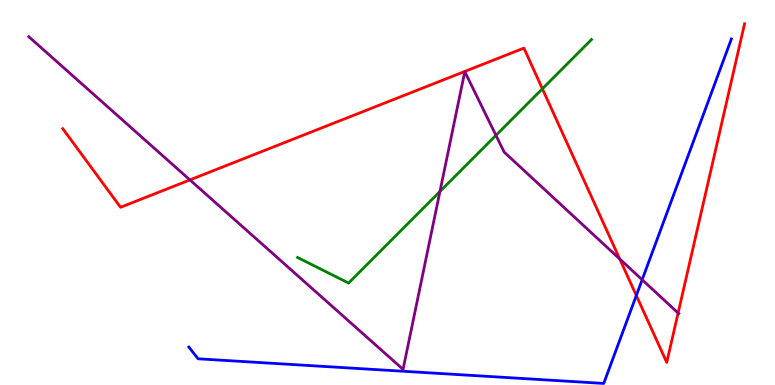[{'lines': ['blue', 'red'], 'intersections': [{'x': 8.21, 'y': 2.33}]}, {'lines': ['green', 'red'], 'intersections': [{'x': 7.0, 'y': 7.69}]}, {'lines': ['purple', 'red'], 'intersections': [{'x': 2.45, 'y': 5.33}, {'x': 8.0, 'y': 3.27}, {'x': 8.75, 'y': 1.87}]}, {'lines': ['blue', 'green'], 'intersections': []}, {'lines': ['blue', 'purple'], 'intersections': [{'x': 8.29, 'y': 2.73}]}, {'lines': ['green', 'purple'], 'intersections': [{'x': 5.68, 'y': 5.03}, {'x': 6.4, 'y': 6.48}]}]